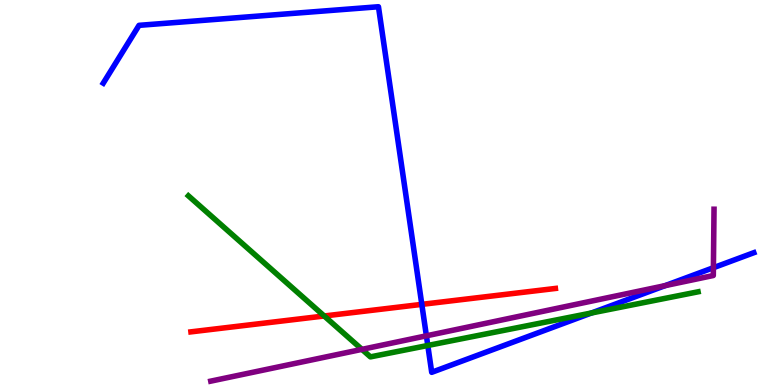[{'lines': ['blue', 'red'], 'intersections': [{'x': 5.44, 'y': 2.09}]}, {'lines': ['green', 'red'], 'intersections': [{'x': 4.18, 'y': 1.79}]}, {'lines': ['purple', 'red'], 'intersections': []}, {'lines': ['blue', 'green'], 'intersections': [{'x': 5.52, 'y': 1.03}, {'x': 7.63, 'y': 1.87}]}, {'lines': ['blue', 'purple'], 'intersections': [{'x': 5.5, 'y': 1.28}, {'x': 8.58, 'y': 2.58}, {'x': 9.21, 'y': 3.05}]}, {'lines': ['green', 'purple'], 'intersections': [{'x': 4.67, 'y': 0.926}]}]